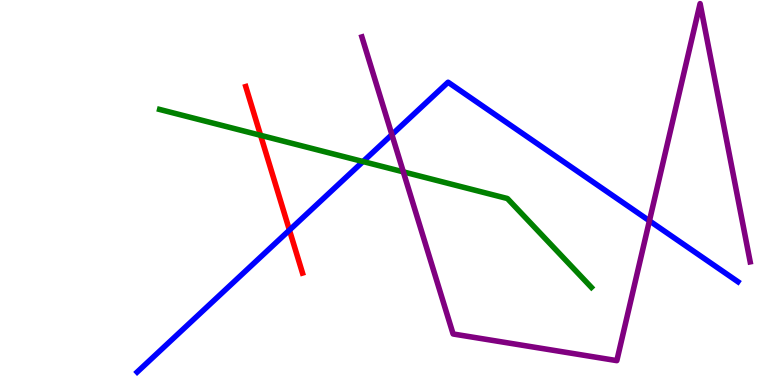[{'lines': ['blue', 'red'], 'intersections': [{'x': 3.73, 'y': 4.02}]}, {'lines': ['green', 'red'], 'intersections': [{'x': 3.36, 'y': 6.49}]}, {'lines': ['purple', 'red'], 'intersections': []}, {'lines': ['blue', 'green'], 'intersections': [{'x': 4.68, 'y': 5.8}]}, {'lines': ['blue', 'purple'], 'intersections': [{'x': 5.06, 'y': 6.5}, {'x': 8.38, 'y': 4.26}]}, {'lines': ['green', 'purple'], 'intersections': [{'x': 5.2, 'y': 5.54}]}]